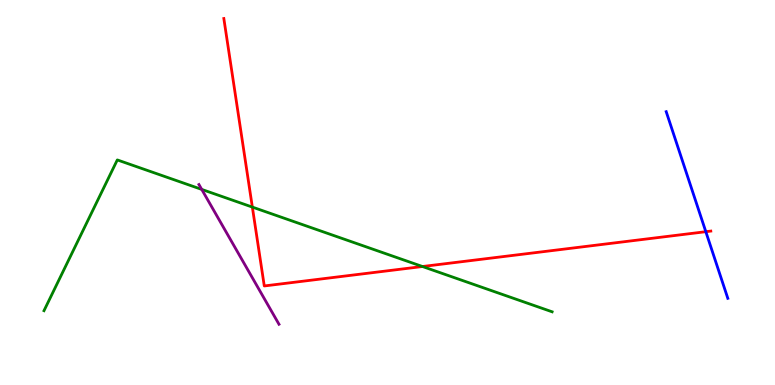[{'lines': ['blue', 'red'], 'intersections': [{'x': 9.11, 'y': 3.98}]}, {'lines': ['green', 'red'], 'intersections': [{'x': 3.26, 'y': 4.62}, {'x': 5.45, 'y': 3.08}]}, {'lines': ['purple', 'red'], 'intersections': []}, {'lines': ['blue', 'green'], 'intersections': []}, {'lines': ['blue', 'purple'], 'intersections': []}, {'lines': ['green', 'purple'], 'intersections': [{'x': 2.6, 'y': 5.08}]}]